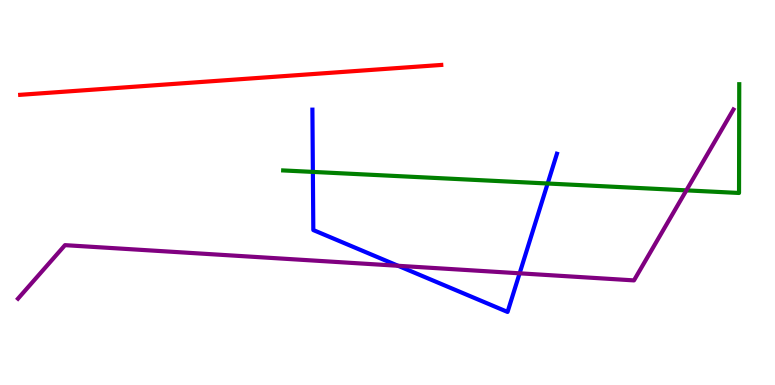[{'lines': ['blue', 'red'], 'intersections': []}, {'lines': ['green', 'red'], 'intersections': []}, {'lines': ['purple', 'red'], 'intersections': []}, {'lines': ['blue', 'green'], 'intersections': [{'x': 4.04, 'y': 5.53}, {'x': 7.07, 'y': 5.23}]}, {'lines': ['blue', 'purple'], 'intersections': [{'x': 5.14, 'y': 3.1}, {'x': 6.7, 'y': 2.9}]}, {'lines': ['green', 'purple'], 'intersections': [{'x': 8.86, 'y': 5.06}]}]